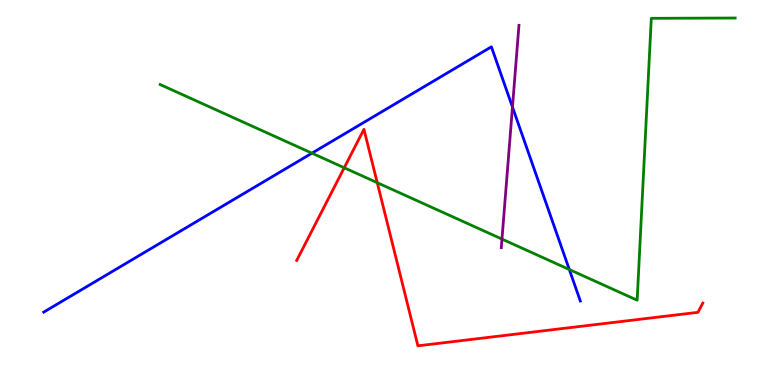[{'lines': ['blue', 'red'], 'intersections': []}, {'lines': ['green', 'red'], 'intersections': [{'x': 4.44, 'y': 5.64}, {'x': 4.87, 'y': 5.25}]}, {'lines': ['purple', 'red'], 'intersections': []}, {'lines': ['blue', 'green'], 'intersections': [{'x': 4.03, 'y': 6.02}, {'x': 7.35, 'y': 3.0}]}, {'lines': ['blue', 'purple'], 'intersections': [{'x': 6.61, 'y': 7.22}]}, {'lines': ['green', 'purple'], 'intersections': [{'x': 6.48, 'y': 3.79}]}]